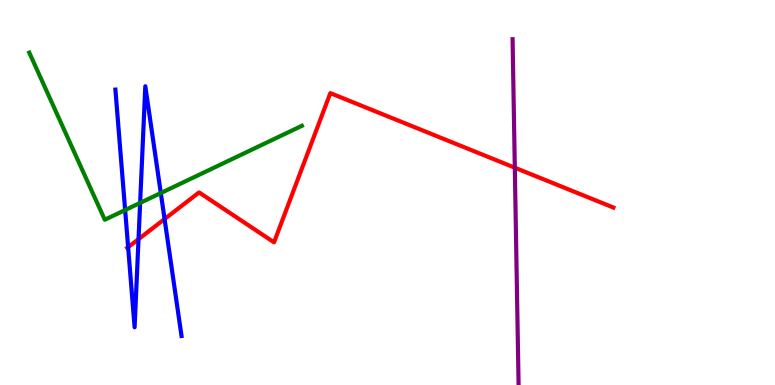[{'lines': ['blue', 'red'], 'intersections': [{'x': 1.65, 'y': 3.58}, {'x': 1.79, 'y': 3.79}, {'x': 2.12, 'y': 4.31}]}, {'lines': ['green', 'red'], 'intersections': []}, {'lines': ['purple', 'red'], 'intersections': [{'x': 6.64, 'y': 5.64}]}, {'lines': ['blue', 'green'], 'intersections': [{'x': 1.61, 'y': 4.54}, {'x': 1.81, 'y': 4.73}, {'x': 2.07, 'y': 4.99}]}, {'lines': ['blue', 'purple'], 'intersections': []}, {'lines': ['green', 'purple'], 'intersections': []}]